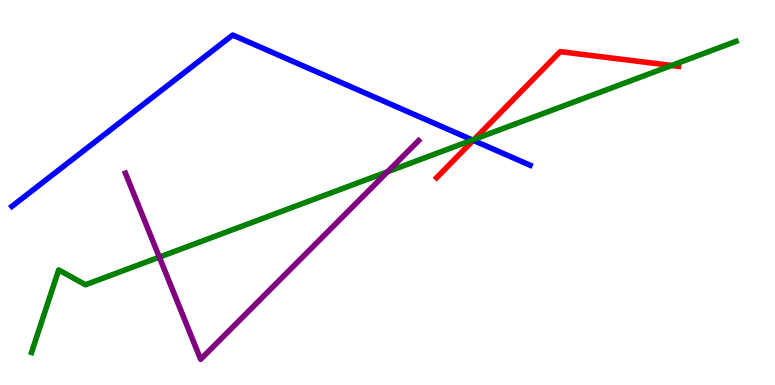[{'lines': ['blue', 'red'], 'intersections': [{'x': 6.11, 'y': 6.35}]}, {'lines': ['green', 'red'], 'intersections': [{'x': 6.12, 'y': 6.38}, {'x': 8.67, 'y': 8.3}]}, {'lines': ['purple', 'red'], 'intersections': []}, {'lines': ['blue', 'green'], 'intersections': [{'x': 6.1, 'y': 6.36}]}, {'lines': ['blue', 'purple'], 'intersections': []}, {'lines': ['green', 'purple'], 'intersections': [{'x': 2.06, 'y': 3.32}, {'x': 5.0, 'y': 5.54}]}]